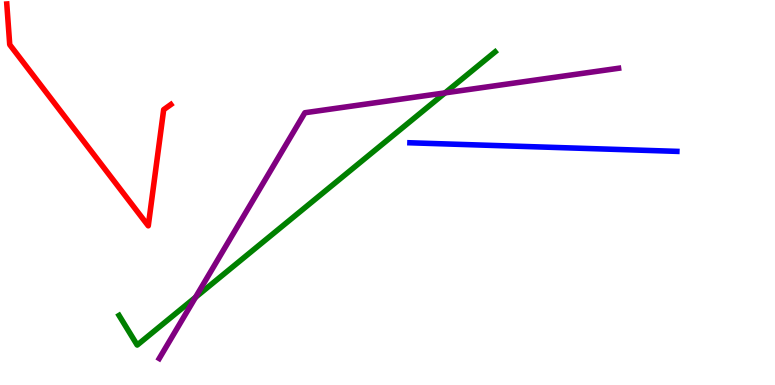[{'lines': ['blue', 'red'], 'intersections': []}, {'lines': ['green', 'red'], 'intersections': []}, {'lines': ['purple', 'red'], 'intersections': []}, {'lines': ['blue', 'green'], 'intersections': []}, {'lines': ['blue', 'purple'], 'intersections': []}, {'lines': ['green', 'purple'], 'intersections': [{'x': 2.52, 'y': 2.28}, {'x': 5.74, 'y': 7.59}]}]